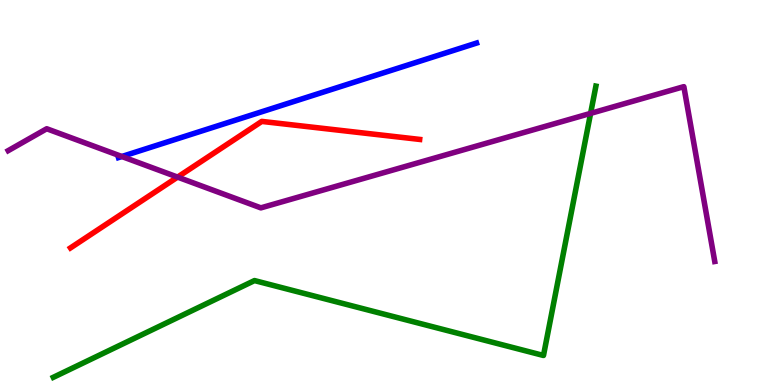[{'lines': ['blue', 'red'], 'intersections': []}, {'lines': ['green', 'red'], 'intersections': []}, {'lines': ['purple', 'red'], 'intersections': [{'x': 2.29, 'y': 5.4}]}, {'lines': ['blue', 'green'], 'intersections': []}, {'lines': ['blue', 'purple'], 'intersections': [{'x': 1.57, 'y': 5.93}]}, {'lines': ['green', 'purple'], 'intersections': [{'x': 7.62, 'y': 7.06}]}]